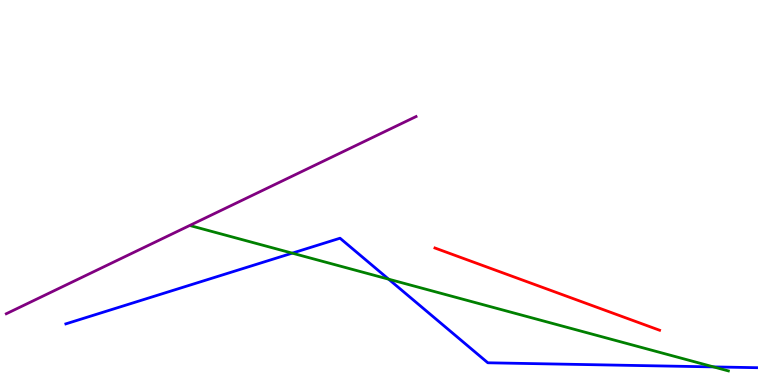[{'lines': ['blue', 'red'], 'intersections': []}, {'lines': ['green', 'red'], 'intersections': []}, {'lines': ['purple', 'red'], 'intersections': []}, {'lines': ['blue', 'green'], 'intersections': [{'x': 3.77, 'y': 3.42}, {'x': 5.01, 'y': 2.75}, {'x': 9.21, 'y': 0.47}]}, {'lines': ['blue', 'purple'], 'intersections': []}, {'lines': ['green', 'purple'], 'intersections': []}]